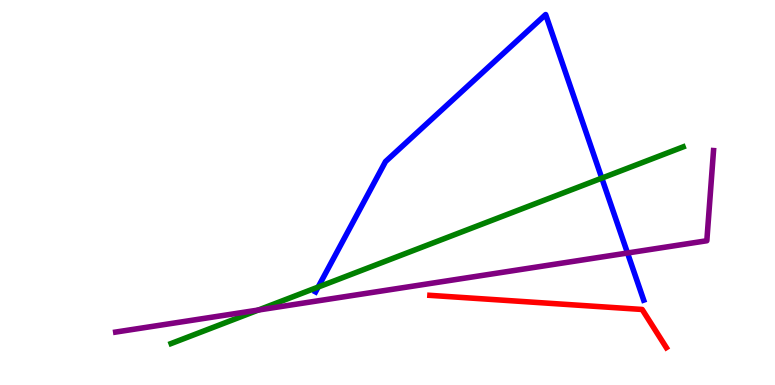[{'lines': ['blue', 'red'], 'intersections': []}, {'lines': ['green', 'red'], 'intersections': []}, {'lines': ['purple', 'red'], 'intersections': []}, {'lines': ['blue', 'green'], 'intersections': [{'x': 4.11, 'y': 2.54}, {'x': 7.77, 'y': 5.37}]}, {'lines': ['blue', 'purple'], 'intersections': [{'x': 8.1, 'y': 3.43}]}, {'lines': ['green', 'purple'], 'intersections': [{'x': 3.33, 'y': 1.95}]}]